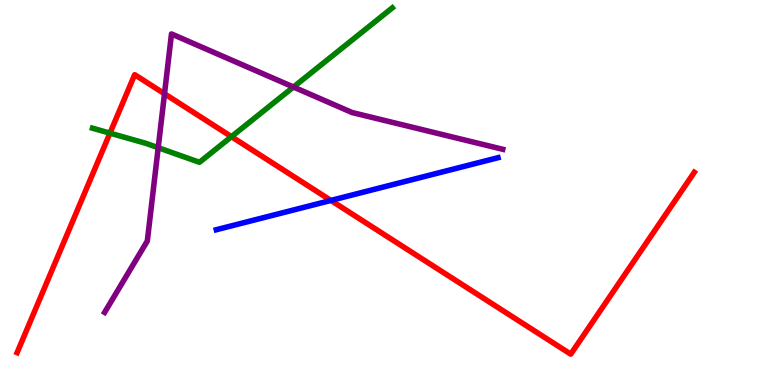[{'lines': ['blue', 'red'], 'intersections': [{'x': 4.27, 'y': 4.79}]}, {'lines': ['green', 'red'], 'intersections': [{'x': 1.42, 'y': 6.54}, {'x': 2.99, 'y': 6.45}]}, {'lines': ['purple', 'red'], 'intersections': [{'x': 2.12, 'y': 7.56}]}, {'lines': ['blue', 'green'], 'intersections': []}, {'lines': ['blue', 'purple'], 'intersections': []}, {'lines': ['green', 'purple'], 'intersections': [{'x': 2.04, 'y': 6.16}, {'x': 3.79, 'y': 7.74}]}]